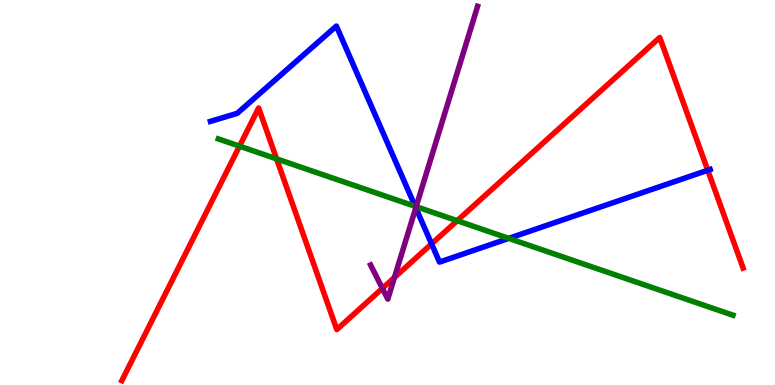[{'lines': ['blue', 'red'], 'intersections': [{'x': 5.57, 'y': 3.67}, {'x': 9.13, 'y': 5.58}]}, {'lines': ['green', 'red'], 'intersections': [{'x': 3.09, 'y': 6.2}, {'x': 3.57, 'y': 5.87}, {'x': 5.9, 'y': 4.27}]}, {'lines': ['purple', 'red'], 'intersections': [{'x': 4.93, 'y': 2.51}, {'x': 5.09, 'y': 2.79}]}, {'lines': ['blue', 'green'], 'intersections': [{'x': 5.36, 'y': 4.64}, {'x': 6.56, 'y': 3.81}]}, {'lines': ['blue', 'purple'], 'intersections': [{'x': 5.37, 'y': 4.6}]}, {'lines': ['green', 'purple'], 'intersections': [{'x': 5.37, 'y': 4.63}]}]